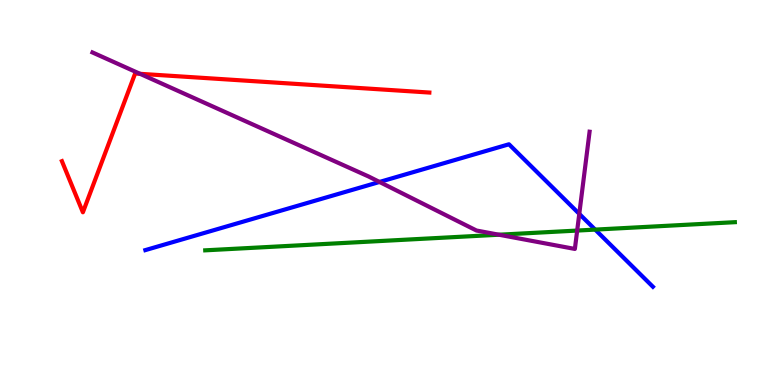[{'lines': ['blue', 'red'], 'intersections': []}, {'lines': ['green', 'red'], 'intersections': []}, {'lines': ['purple', 'red'], 'intersections': [{'x': 1.81, 'y': 8.08}]}, {'lines': ['blue', 'green'], 'intersections': [{'x': 7.68, 'y': 4.04}]}, {'lines': ['blue', 'purple'], 'intersections': [{'x': 4.9, 'y': 5.27}, {'x': 7.47, 'y': 4.44}]}, {'lines': ['green', 'purple'], 'intersections': [{'x': 6.44, 'y': 3.9}, {'x': 7.45, 'y': 4.01}]}]